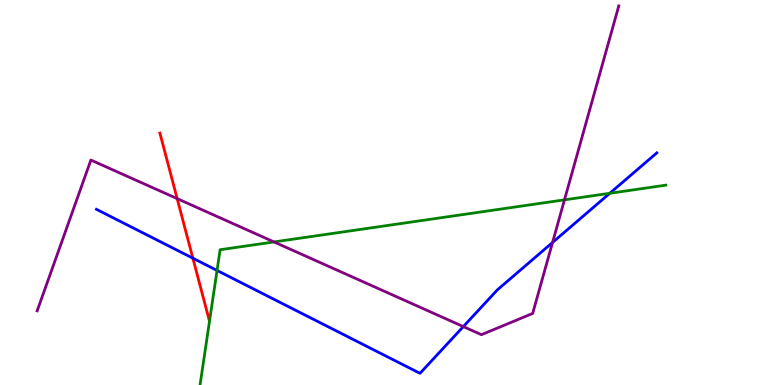[{'lines': ['blue', 'red'], 'intersections': [{'x': 2.49, 'y': 3.29}]}, {'lines': ['green', 'red'], 'intersections': []}, {'lines': ['purple', 'red'], 'intersections': [{'x': 2.29, 'y': 4.84}]}, {'lines': ['blue', 'green'], 'intersections': [{'x': 2.8, 'y': 2.98}, {'x': 7.87, 'y': 4.98}]}, {'lines': ['blue', 'purple'], 'intersections': [{'x': 5.98, 'y': 1.52}, {'x': 7.13, 'y': 3.7}]}, {'lines': ['green', 'purple'], 'intersections': [{'x': 3.54, 'y': 3.72}, {'x': 7.28, 'y': 4.81}]}]